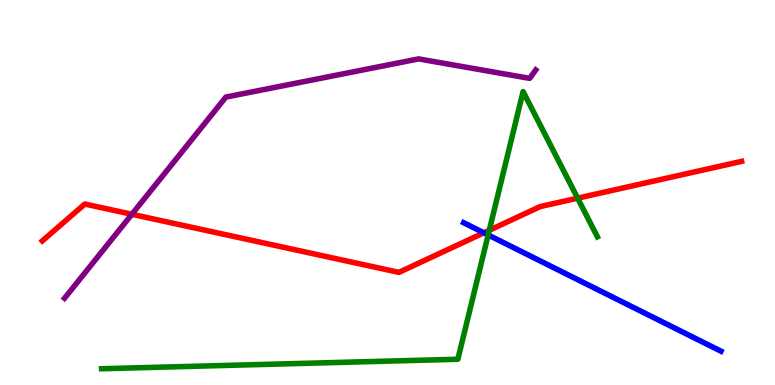[{'lines': ['blue', 'red'], 'intersections': [{'x': 6.24, 'y': 3.95}]}, {'lines': ['green', 'red'], 'intersections': [{'x': 6.31, 'y': 4.02}, {'x': 7.45, 'y': 4.85}]}, {'lines': ['purple', 'red'], 'intersections': [{'x': 1.7, 'y': 4.43}]}, {'lines': ['blue', 'green'], 'intersections': [{'x': 6.3, 'y': 3.9}]}, {'lines': ['blue', 'purple'], 'intersections': []}, {'lines': ['green', 'purple'], 'intersections': []}]